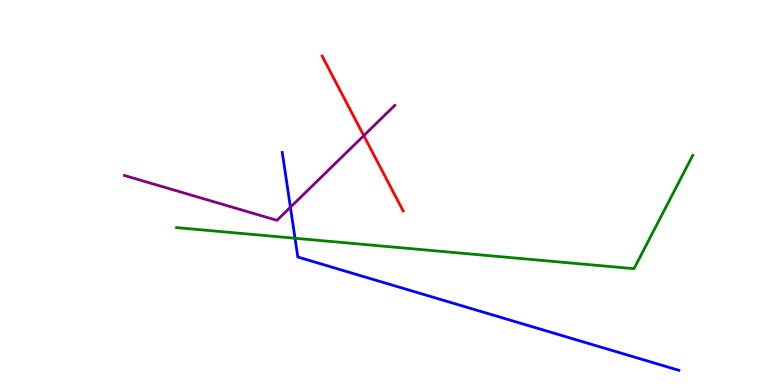[{'lines': ['blue', 'red'], 'intersections': []}, {'lines': ['green', 'red'], 'intersections': []}, {'lines': ['purple', 'red'], 'intersections': [{'x': 4.69, 'y': 6.48}]}, {'lines': ['blue', 'green'], 'intersections': [{'x': 3.81, 'y': 3.81}]}, {'lines': ['blue', 'purple'], 'intersections': [{'x': 3.75, 'y': 4.62}]}, {'lines': ['green', 'purple'], 'intersections': []}]